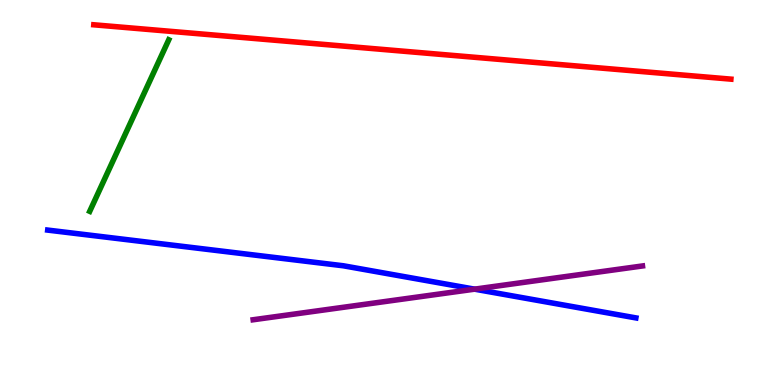[{'lines': ['blue', 'red'], 'intersections': []}, {'lines': ['green', 'red'], 'intersections': []}, {'lines': ['purple', 'red'], 'intersections': []}, {'lines': ['blue', 'green'], 'intersections': []}, {'lines': ['blue', 'purple'], 'intersections': [{'x': 6.12, 'y': 2.49}]}, {'lines': ['green', 'purple'], 'intersections': []}]